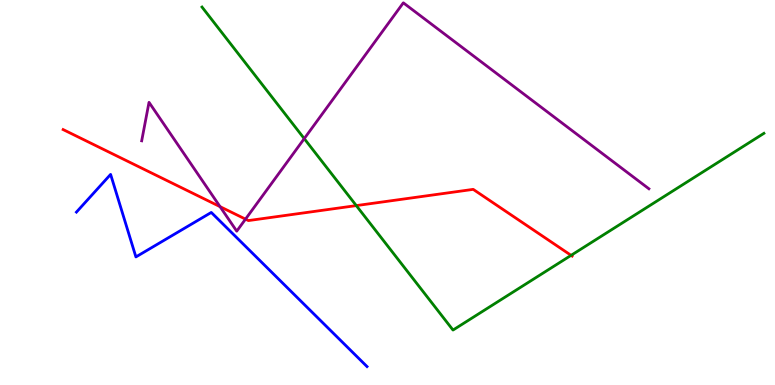[{'lines': ['blue', 'red'], 'intersections': []}, {'lines': ['green', 'red'], 'intersections': [{'x': 4.6, 'y': 4.66}, {'x': 7.37, 'y': 3.37}]}, {'lines': ['purple', 'red'], 'intersections': [{'x': 2.84, 'y': 4.63}, {'x': 3.17, 'y': 4.31}]}, {'lines': ['blue', 'green'], 'intersections': []}, {'lines': ['blue', 'purple'], 'intersections': []}, {'lines': ['green', 'purple'], 'intersections': [{'x': 3.93, 'y': 6.4}]}]